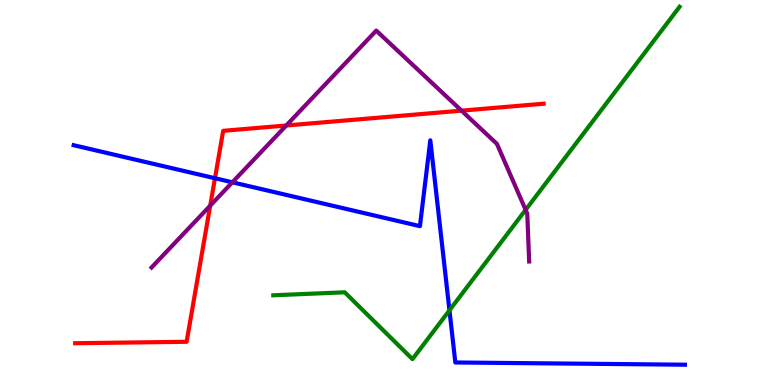[{'lines': ['blue', 'red'], 'intersections': [{'x': 2.77, 'y': 5.37}]}, {'lines': ['green', 'red'], 'intersections': []}, {'lines': ['purple', 'red'], 'intersections': [{'x': 2.71, 'y': 4.66}, {'x': 3.69, 'y': 6.74}, {'x': 5.96, 'y': 7.13}]}, {'lines': ['blue', 'green'], 'intersections': [{'x': 5.8, 'y': 1.94}]}, {'lines': ['blue', 'purple'], 'intersections': [{'x': 3.0, 'y': 5.26}]}, {'lines': ['green', 'purple'], 'intersections': [{'x': 6.78, 'y': 4.55}]}]